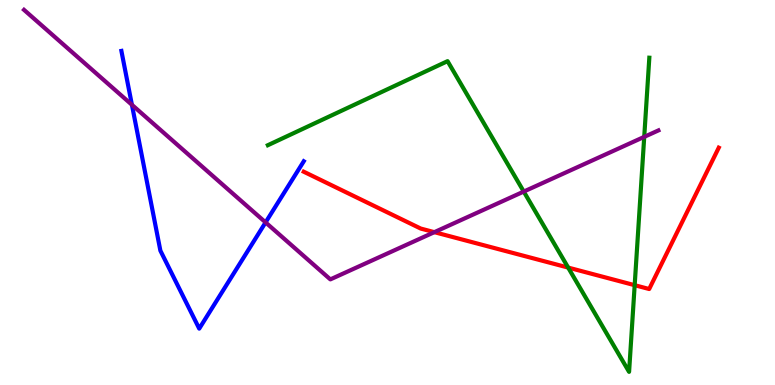[{'lines': ['blue', 'red'], 'intersections': []}, {'lines': ['green', 'red'], 'intersections': [{'x': 7.33, 'y': 3.05}, {'x': 8.19, 'y': 2.59}]}, {'lines': ['purple', 'red'], 'intersections': [{'x': 5.6, 'y': 3.97}]}, {'lines': ['blue', 'green'], 'intersections': []}, {'lines': ['blue', 'purple'], 'intersections': [{'x': 1.7, 'y': 7.28}, {'x': 3.43, 'y': 4.22}]}, {'lines': ['green', 'purple'], 'intersections': [{'x': 6.76, 'y': 5.02}, {'x': 8.31, 'y': 6.45}]}]